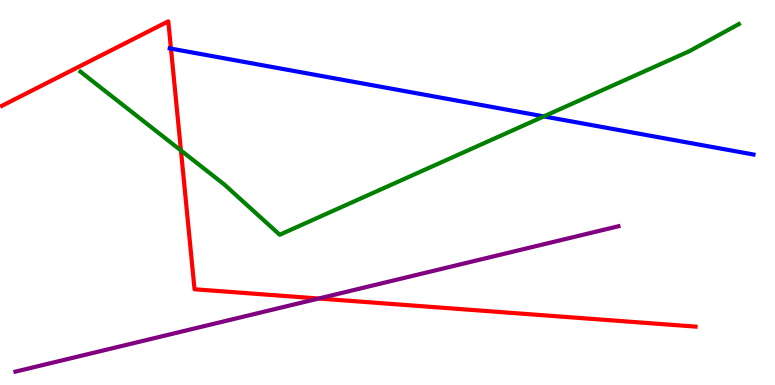[{'lines': ['blue', 'red'], 'intersections': [{'x': 2.21, 'y': 8.74}]}, {'lines': ['green', 'red'], 'intersections': [{'x': 2.33, 'y': 6.09}]}, {'lines': ['purple', 'red'], 'intersections': [{'x': 4.11, 'y': 2.25}]}, {'lines': ['blue', 'green'], 'intersections': [{'x': 7.02, 'y': 6.98}]}, {'lines': ['blue', 'purple'], 'intersections': []}, {'lines': ['green', 'purple'], 'intersections': []}]